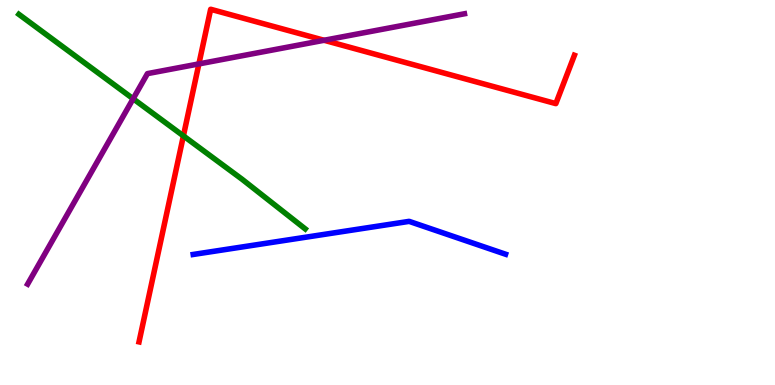[{'lines': ['blue', 'red'], 'intersections': []}, {'lines': ['green', 'red'], 'intersections': [{'x': 2.37, 'y': 6.47}]}, {'lines': ['purple', 'red'], 'intersections': [{'x': 2.57, 'y': 8.34}, {'x': 4.18, 'y': 8.95}]}, {'lines': ['blue', 'green'], 'intersections': []}, {'lines': ['blue', 'purple'], 'intersections': []}, {'lines': ['green', 'purple'], 'intersections': [{'x': 1.72, 'y': 7.43}]}]